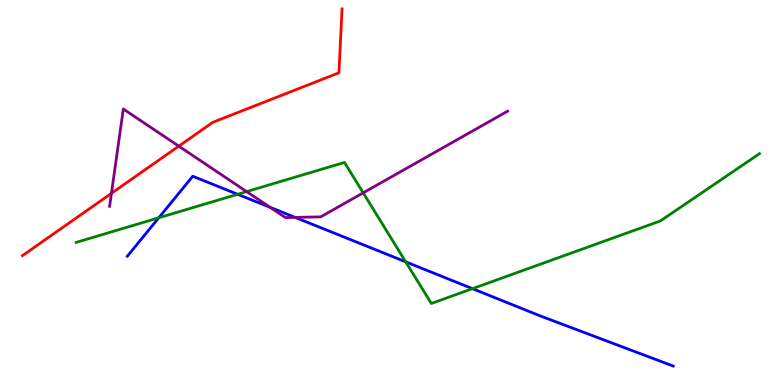[{'lines': ['blue', 'red'], 'intersections': []}, {'lines': ['green', 'red'], 'intersections': []}, {'lines': ['purple', 'red'], 'intersections': [{'x': 1.44, 'y': 4.98}, {'x': 2.31, 'y': 6.2}]}, {'lines': ['blue', 'green'], 'intersections': [{'x': 2.05, 'y': 4.34}, {'x': 3.07, 'y': 4.95}, {'x': 5.23, 'y': 3.2}, {'x': 6.1, 'y': 2.5}]}, {'lines': ['blue', 'purple'], 'intersections': [{'x': 3.49, 'y': 4.61}, {'x': 3.81, 'y': 4.35}]}, {'lines': ['green', 'purple'], 'intersections': [{'x': 3.18, 'y': 5.02}, {'x': 4.69, 'y': 4.99}]}]